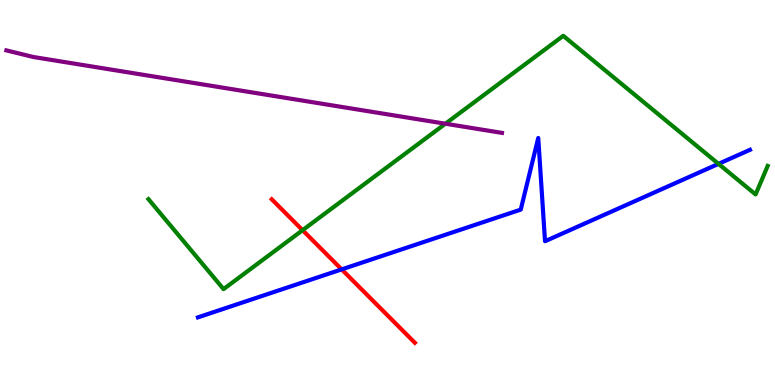[{'lines': ['blue', 'red'], 'intersections': [{'x': 4.41, 'y': 3.0}]}, {'lines': ['green', 'red'], 'intersections': [{'x': 3.9, 'y': 4.02}]}, {'lines': ['purple', 'red'], 'intersections': []}, {'lines': ['blue', 'green'], 'intersections': [{'x': 9.27, 'y': 5.74}]}, {'lines': ['blue', 'purple'], 'intersections': []}, {'lines': ['green', 'purple'], 'intersections': [{'x': 5.75, 'y': 6.79}]}]